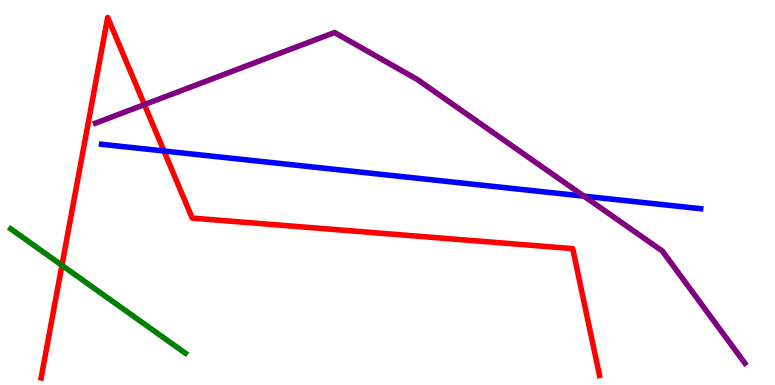[{'lines': ['blue', 'red'], 'intersections': [{'x': 2.12, 'y': 6.08}]}, {'lines': ['green', 'red'], 'intersections': [{'x': 0.799, 'y': 3.11}]}, {'lines': ['purple', 'red'], 'intersections': [{'x': 1.86, 'y': 7.28}]}, {'lines': ['blue', 'green'], 'intersections': []}, {'lines': ['blue', 'purple'], 'intersections': [{'x': 7.53, 'y': 4.91}]}, {'lines': ['green', 'purple'], 'intersections': []}]